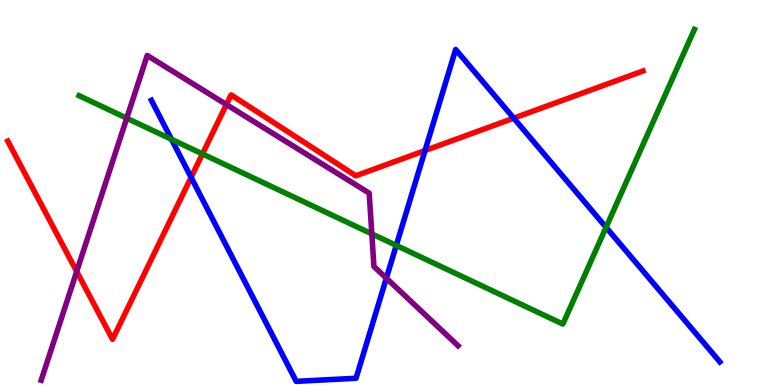[{'lines': ['blue', 'red'], 'intersections': [{'x': 2.47, 'y': 5.39}, {'x': 5.48, 'y': 6.09}, {'x': 6.63, 'y': 6.93}]}, {'lines': ['green', 'red'], 'intersections': [{'x': 2.61, 'y': 6.0}]}, {'lines': ['purple', 'red'], 'intersections': [{'x': 0.99, 'y': 2.95}, {'x': 2.92, 'y': 7.28}]}, {'lines': ['blue', 'green'], 'intersections': [{'x': 2.21, 'y': 6.38}, {'x': 5.11, 'y': 3.63}, {'x': 7.82, 'y': 4.1}]}, {'lines': ['blue', 'purple'], 'intersections': [{'x': 4.99, 'y': 2.77}]}, {'lines': ['green', 'purple'], 'intersections': [{'x': 1.64, 'y': 6.93}, {'x': 4.8, 'y': 3.93}]}]